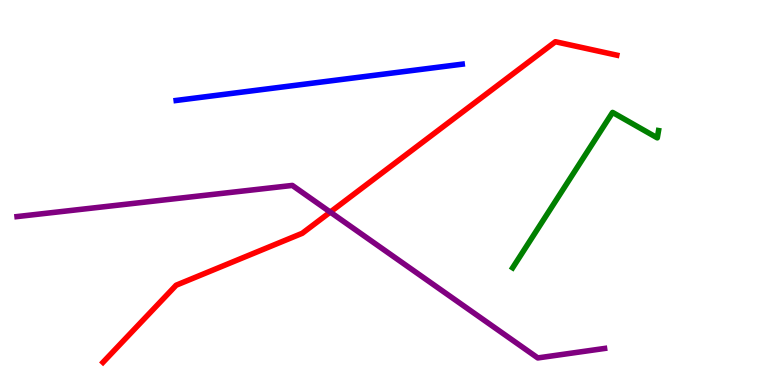[{'lines': ['blue', 'red'], 'intersections': []}, {'lines': ['green', 'red'], 'intersections': []}, {'lines': ['purple', 'red'], 'intersections': [{'x': 4.26, 'y': 4.49}]}, {'lines': ['blue', 'green'], 'intersections': []}, {'lines': ['blue', 'purple'], 'intersections': []}, {'lines': ['green', 'purple'], 'intersections': []}]